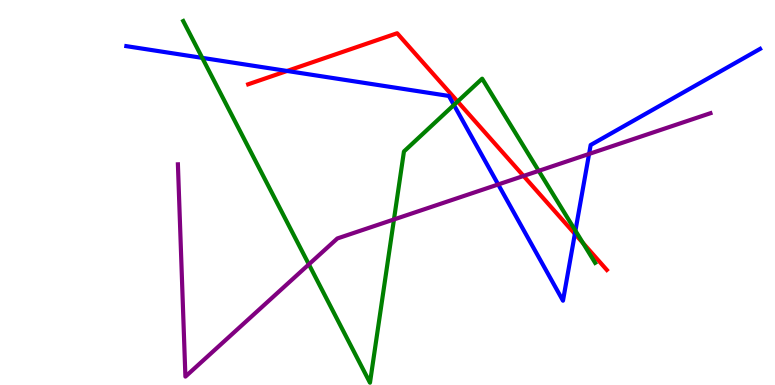[{'lines': ['blue', 'red'], 'intersections': [{'x': 3.7, 'y': 8.16}, {'x': 7.42, 'y': 3.93}]}, {'lines': ['green', 'red'], 'intersections': [{'x': 5.9, 'y': 7.36}, {'x': 7.52, 'y': 3.69}]}, {'lines': ['purple', 'red'], 'intersections': [{'x': 6.76, 'y': 5.43}]}, {'lines': ['blue', 'green'], 'intersections': [{'x': 2.61, 'y': 8.5}, {'x': 5.86, 'y': 7.27}, {'x': 7.42, 'y': 4.01}]}, {'lines': ['blue', 'purple'], 'intersections': [{'x': 6.43, 'y': 5.21}, {'x': 7.6, 'y': 6.0}]}, {'lines': ['green', 'purple'], 'intersections': [{'x': 3.99, 'y': 3.13}, {'x': 5.08, 'y': 4.3}, {'x': 6.95, 'y': 5.56}]}]